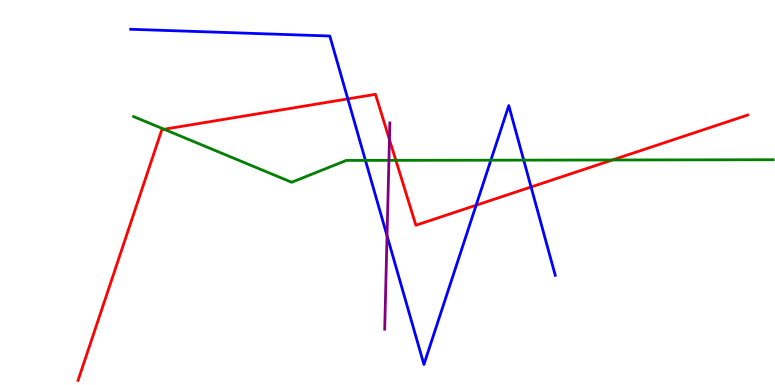[{'lines': ['blue', 'red'], 'intersections': [{'x': 4.49, 'y': 7.43}, {'x': 6.14, 'y': 4.67}, {'x': 6.85, 'y': 5.14}]}, {'lines': ['green', 'red'], 'intersections': [{'x': 2.12, 'y': 6.64}, {'x': 5.11, 'y': 5.83}, {'x': 7.9, 'y': 5.84}]}, {'lines': ['purple', 'red'], 'intersections': [{'x': 5.03, 'y': 6.38}]}, {'lines': ['blue', 'green'], 'intersections': [{'x': 4.72, 'y': 5.83}, {'x': 6.33, 'y': 5.84}, {'x': 6.76, 'y': 5.84}]}, {'lines': ['blue', 'purple'], 'intersections': [{'x': 4.99, 'y': 3.88}]}, {'lines': ['green', 'purple'], 'intersections': [{'x': 5.02, 'y': 5.83}]}]